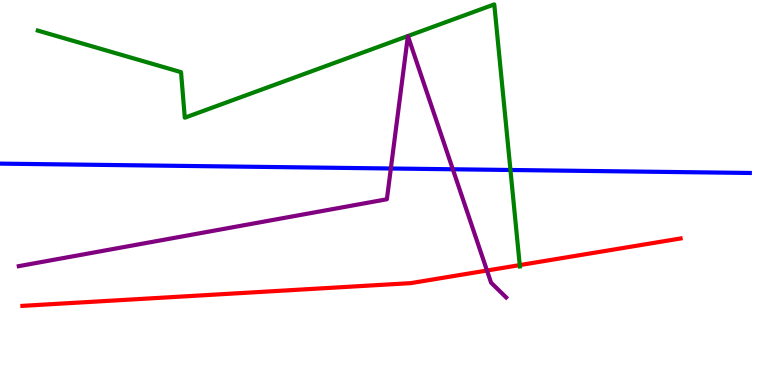[{'lines': ['blue', 'red'], 'intersections': []}, {'lines': ['green', 'red'], 'intersections': [{'x': 6.71, 'y': 3.11}]}, {'lines': ['purple', 'red'], 'intersections': [{'x': 6.28, 'y': 2.97}]}, {'lines': ['blue', 'green'], 'intersections': [{'x': 6.59, 'y': 5.58}]}, {'lines': ['blue', 'purple'], 'intersections': [{'x': 5.04, 'y': 5.62}, {'x': 5.84, 'y': 5.6}]}, {'lines': ['green', 'purple'], 'intersections': []}]